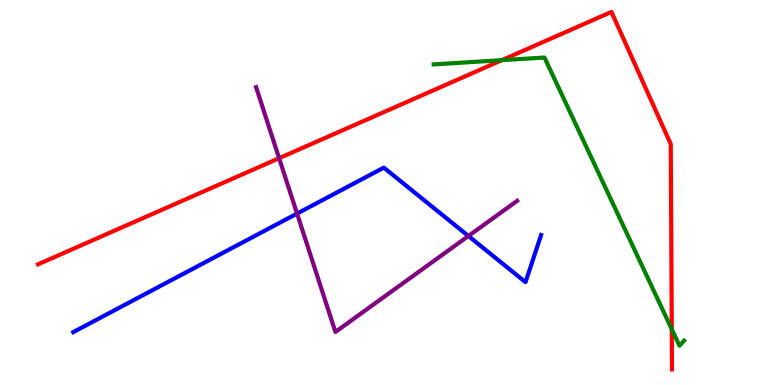[{'lines': ['blue', 'red'], 'intersections': []}, {'lines': ['green', 'red'], 'intersections': [{'x': 6.48, 'y': 8.44}, {'x': 8.67, 'y': 1.45}]}, {'lines': ['purple', 'red'], 'intersections': [{'x': 3.6, 'y': 5.89}]}, {'lines': ['blue', 'green'], 'intersections': []}, {'lines': ['blue', 'purple'], 'intersections': [{'x': 3.83, 'y': 4.45}, {'x': 6.04, 'y': 3.87}]}, {'lines': ['green', 'purple'], 'intersections': []}]